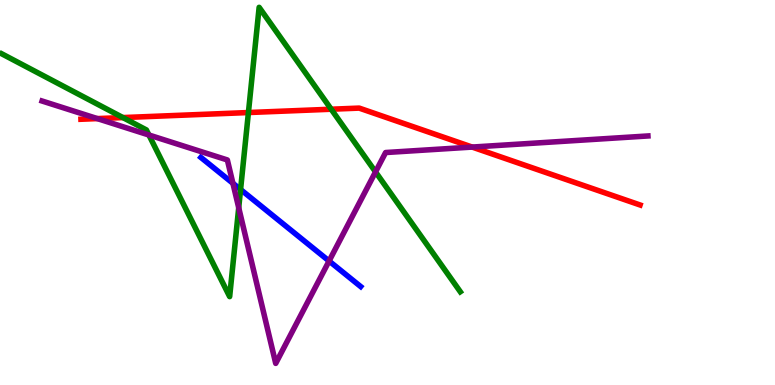[{'lines': ['blue', 'red'], 'intersections': []}, {'lines': ['green', 'red'], 'intersections': [{'x': 1.59, 'y': 6.95}, {'x': 3.21, 'y': 7.08}, {'x': 4.27, 'y': 7.16}]}, {'lines': ['purple', 'red'], 'intersections': [{'x': 1.26, 'y': 6.92}, {'x': 6.09, 'y': 6.18}]}, {'lines': ['blue', 'green'], 'intersections': [{'x': 3.1, 'y': 5.08}]}, {'lines': ['blue', 'purple'], 'intersections': [{'x': 3.01, 'y': 5.24}, {'x': 4.25, 'y': 3.22}]}, {'lines': ['green', 'purple'], 'intersections': [{'x': 1.92, 'y': 6.49}, {'x': 3.08, 'y': 4.6}, {'x': 4.85, 'y': 5.54}]}]